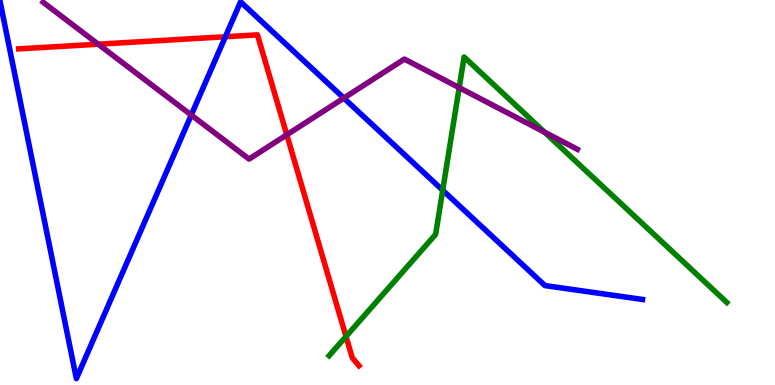[{'lines': ['blue', 'red'], 'intersections': [{'x': 2.91, 'y': 9.05}]}, {'lines': ['green', 'red'], 'intersections': [{'x': 4.46, 'y': 1.26}]}, {'lines': ['purple', 'red'], 'intersections': [{'x': 1.27, 'y': 8.85}, {'x': 3.7, 'y': 6.5}]}, {'lines': ['blue', 'green'], 'intersections': [{'x': 5.71, 'y': 5.06}]}, {'lines': ['blue', 'purple'], 'intersections': [{'x': 2.47, 'y': 7.01}, {'x': 4.44, 'y': 7.45}]}, {'lines': ['green', 'purple'], 'intersections': [{'x': 5.92, 'y': 7.72}, {'x': 7.03, 'y': 6.57}]}]